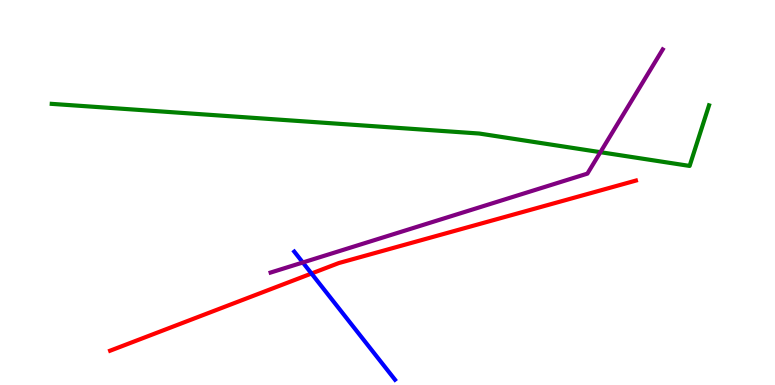[{'lines': ['blue', 'red'], 'intersections': [{'x': 4.02, 'y': 2.9}]}, {'lines': ['green', 'red'], 'intersections': []}, {'lines': ['purple', 'red'], 'intersections': []}, {'lines': ['blue', 'green'], 'intersections': []}, {'lines': ['blue', 'purple'], 'intersections': [{'x': 3.91, 'y': 3.18}]}, {'lines': ['green', 'purple'], 'intersections': [{'x': 7.75, 'y': 6.05}]}]